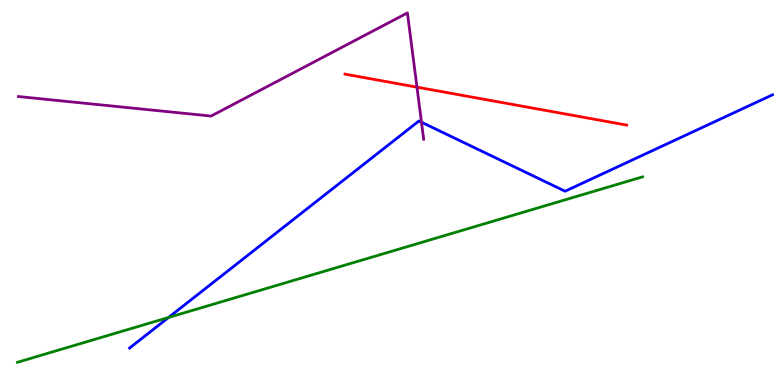[{'lines': ['blue', 'red'], 'intersections': []}, {'lines': ['green', 'red'], 'intersections': []}, {'lines': ['purple', 'red'], 'intersections': [{'x': 5.38, 'y': 7.74}]}, {'lines': ['blue', 'green'], 'intersections': [{'x': 2.17, 'y': 1.75}]}, {'lines': ['blue', 'purple'], 'intersections': [{'x': 5.44, 'y': 6.83}]}, {'lines': ['green', 'purple'], 'intersections': []}]